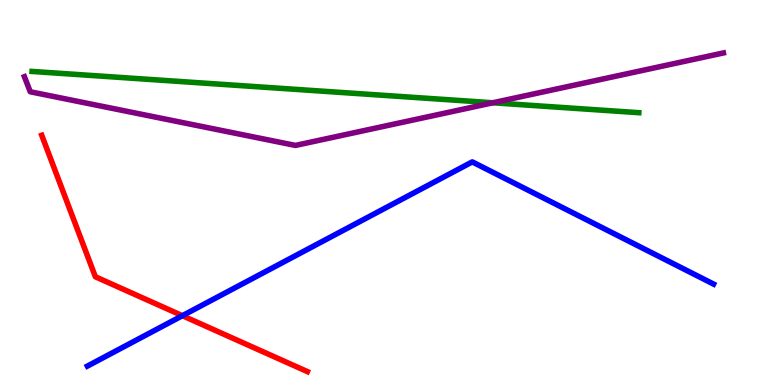[{'lines': ['blue', 'red'], 'intersections': [{'x': 2.35, 'y': 1.8}]}, {'lines': ['green', 'red'], 'intersections': []}, {'lines': ['purple', 'red'], 'intersections': []}, {'lines': ['blue', 'green'], 'intersections': []}, {'lines': ['blue', 'purple'], 'intersections': []}, {'lines': ['green', 'purple'], 'intersections': [{'x': 6.36, 'y': 7.33}]}]